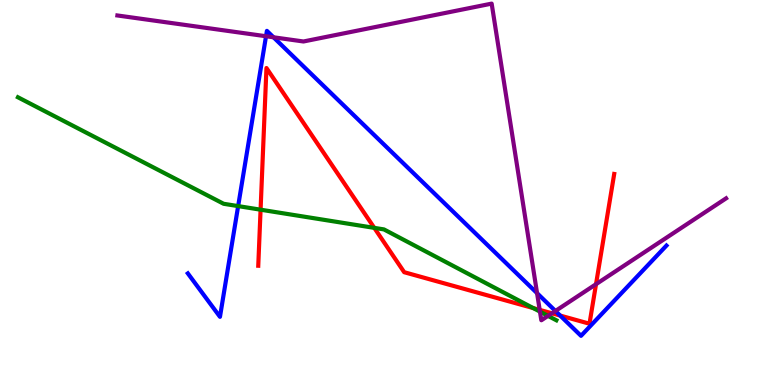[{'lines': ['blue', 'red'], 'intersections': [{'x': 7.23, 'y': 1.8}]}, {'lines': ['green', 'red'], 'intersections': [{'x': 3.36, 'y': 4.55}, {'x': 4.83, 'y': 4.08}, {'x': 6.88, 'y': 2.0}]}, {'lines': ['purple', 'red'], 'intersections': [{'x': 6.96, 'y': 1.95}, {'x': 7.12, 'y': 1.86}, {'x': 7.69, 'y': 2.62}]}, {'lines': ['blue', 'green'], 'intersections': [{'x': 3.07, 'y': 4.65}]}, {'lines': ['blue', 'purple'], 'intersections': [{'x': 3.43, 'y': 9.06}, {'x': 3.53, 'y': 9.03}, {'x': 6.93, 'y': 2.39}, {'x': 7.17, 'y': 1.92}]}, {'lines': ['green', 'purple'], 'intersections': [{'x': 6.97, 'y': 1.91}, {'x': 7.07, 'y': 1.8}]}]